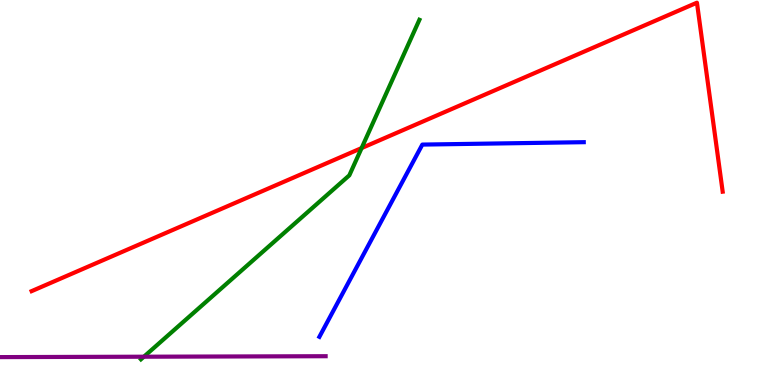[{'lines': ['blue', 'red'], 'intersections': []}, {'lines': ['green', 'red'], 'intersections': [{'x': 4.67, 'y': 6.15}]}, {'lines': ['purple', 'red'], 'intersections': []}, {'lines': ['blue', 'green'], 'intersections': []}, {'lines': ['blue', 'purple'], 'intersections': []}, {'lines': ['green', 'purple'], 'intersections': [{'x': 1.86, 'y': 0.735}]}]